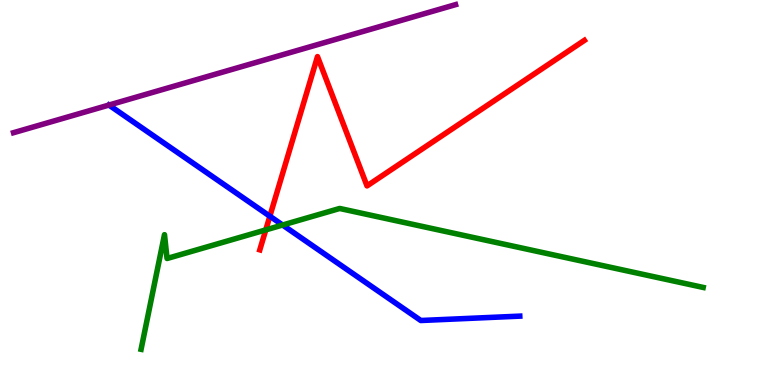[{'lines': ['blue', 'red'], 'intersections': [{'x': 3.48, 'y': 4.38}]}, {'lines': ['green', 'red'], 'intersections': [{'x': 3.43, 'y': 4.03}]}, {'lines': ['purple', 'red'], 'intersections': []}, {'lines': ['blue', 'green'], 'intersections': [{'x': 3.65, 'y': 4.16}]}, {'lines': ['blue', 'purple'], 'intersections': []}, {'lines': ['green', 'purple'], 'intersections': []}]